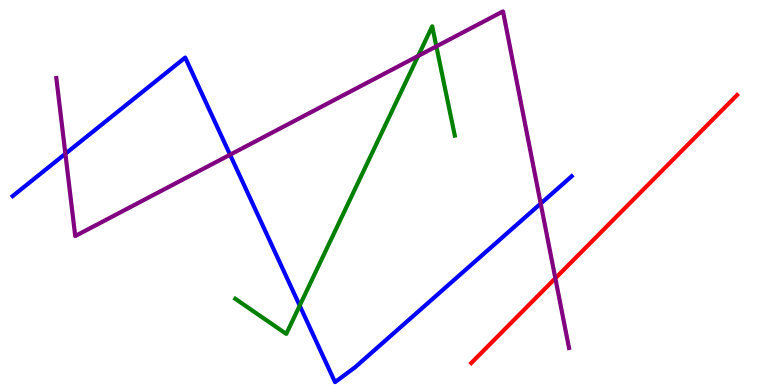[{'lines': ['blue', 'red'], 'intersections': []}, {'lines': ['green', 'red'], 'intersections': []}, {'lines': ['purple', 'red'], 'intersections': [{'x': 7.17, 'y': 2.77}]}, {'lines': ['blue', 'green'], 'intersections': [{'x': 3.87, 'y': 2.06}]}, {'lines': ['blue', 'purple'], 'intersections': [{'x': 0.844, 'y': 6.01}, {'x': 2.97, 'y': 5.98}, {'x': 6.98, 'y': 4.71}]}, {'lines': ['green', 'purple'], 'intersections': [{'x': 5.4, 'y': 8.55}, {'x': 5.63, 'y': 8.8}]}]